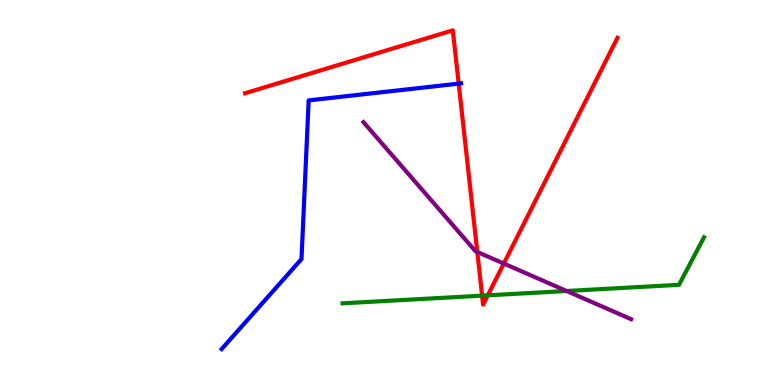[{'lines': ['blue', 'red'], 'intersections': [{'x': 5.92, 'y': 7.83}]}, {'lines': ['green', 'red'], 'intersections': [{'x': 6.22, 'y': 2.32}, {'x': 6.29, 'y': 2.33}]}, {'lines': ['purple', 'red'], 'intersections': [{'x': 6.16, 'y': 3.46}, {'x': 6.5, 'y': 3.15}]}, {'lines': ['blue', 'green'], 'intersections': []}, {'lines': ['blue', 'purple'], 'intersections': []}, {'lines': ['green', 'purple'], 'intersections': [{'x': 7.31, 'y': 2.44}]}]